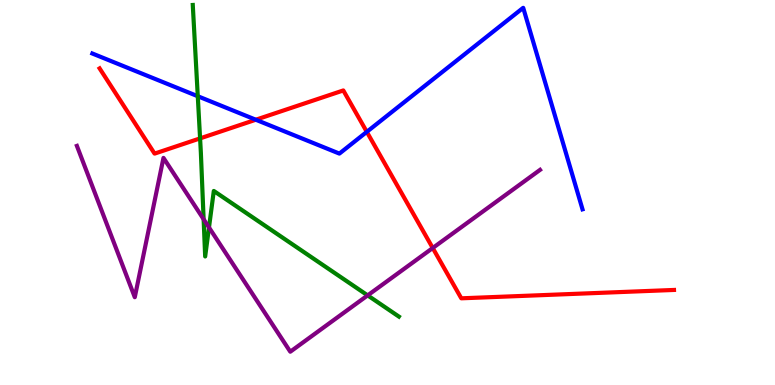[{'lines': ['blue', 'red'], 'intersections': [{'x': 3.3, 'y': 6.89}, {'x': 4.73, 'y': 6.58}]}, {'lines': ['green', 'red'], 'intersections': [{'x': 2.58, 'y': 6.41}]}, {'lines': ['purple', 'red'], 'intersections': [{'x': 5.58, 'y': 3.56}]}, {'lines': ['blue', 'green'], 'intersections': [{'x': 2.55, 'y': 7.5}]}, {'lines': ['blue', 'purple'], 'intersections': []}, {'lines': ['green', 'purple'], 'intersections': [{'x': 2.63, 'y': 4.31}, {'x': 2.7, 'y': 4.09}, {'x': 4.74, 'y': 2.33}]}]